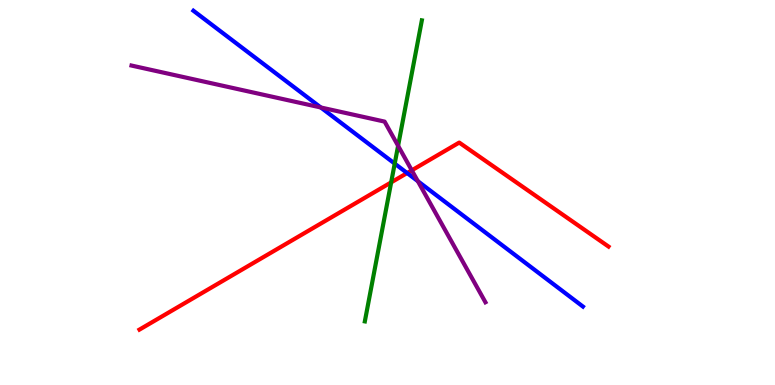[{'lines': ['blue', 'red'], 'intersections': [{'x': 5.25, 'y': 5.51}]}, {'lines': ['green', 'red'], 'intersections': [{'x': 5.05, 'y': 5.26}]}, {'lines': ['purple', 'red'], 'intersections': [{'x': 5.31, 'y': 5.58}]}, {'lines': ['blue', 'green'], 'intersections': [{'x': 5.09, 'y': 5.75}]}, {'lines': ['blue', 'purple'], 'intersections': [{'x': 4.14, 'y': 7.21}, {'x': 5.39, 'y': 5.29}]}, {'lines': ['green', 'purple'], 'intersections': [{'x': 5.14, 'y': 6.21}]}]